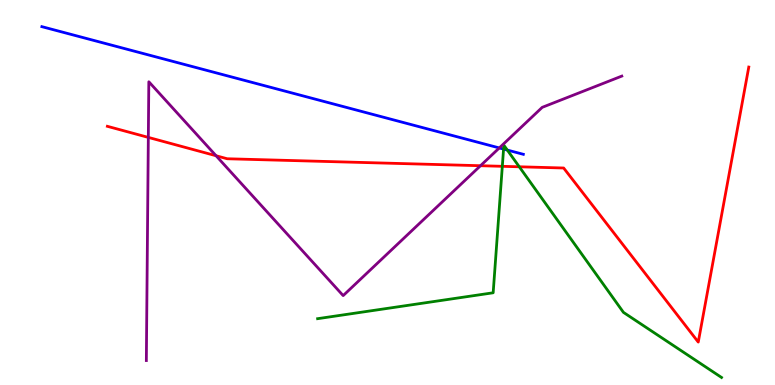[{'lines': ['blue', 'red'], 'intersections': []}, {'lines': ['green', 'red'], 'intersections': [{'x': 6.48, 'y': 5.68}, {'x': 6.7, 'y': 5.67}]}, {'lines': ['purple', 'red'], 'intersections': [{'x': 1.91, 'y': 6.43}, {'x': 2.79, 'y': 5.95}, {'x': 6.2, 'y': 5.7}]}, {'lines': ['blue', 'green'], 'intersections': [{'x': 6.5, 'y': 6.13}, {'x': 6.55, 'y': 6.1}]}, {'lines': ['blue', 'purple'], 'intersections': [{'x': 6.44, 'y': 6.16}]}, {'lines': ['green', 'purple'], 'intersections': []}]